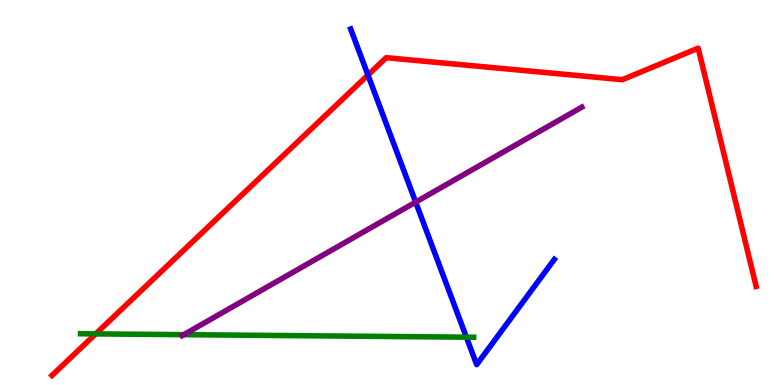[{'lines': ['blue', 'red'], 'intersections': [{'x': 4.75, 'y': 8.05}]}, {'lines': ['green', 'red'], 'intersections': [{'x': 1.23, 'y': 1.33}]}, {'lines': ['purple', 'red'], 'intersections': []}, {'lines': ['blue', 'green'], 'intersections': [{'x': 6.02, 'y': 1.24}]}, {'lines': ['blue', 'purple'], 'intersections': [{'x': 5.36, 'y': 4.75}]}, {'lines': ['green', 'purple'], 'intersections': [{'x': 2.37, 'y': 1.31}]}]